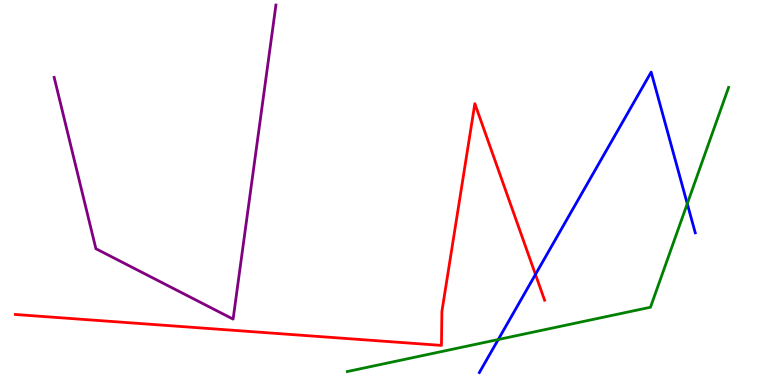[{'lines': ['blue', 'red'], 'intersections': [{'x': 6.91, 'y': 2.87}]}, {'lines': ['green', 'red'], 'intersections': []}, {'lines': ['purple', 'red'], 'intersections': []}, {'lines': ['blue', 'green'], 'intersections': [{'x': 6.43, 'y': 1.18}, {'x': 8.87, 'y': 4.71}]}, {'lines': ['blue', 'purple'], 'intersections': []}, {'lines': ['green', 'purple'], 'intersections': []}]